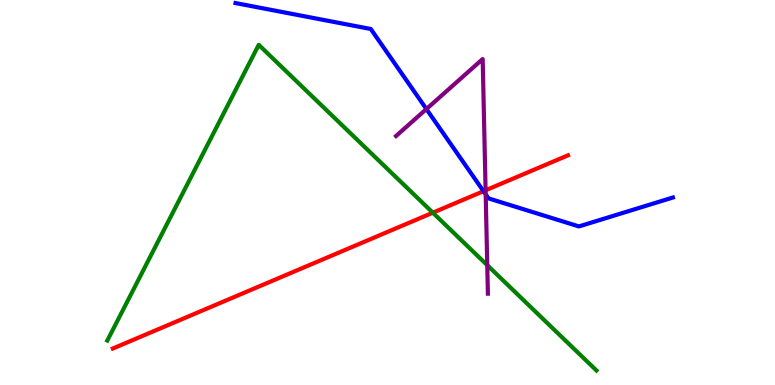[{'lines': ['blue', 'red'], 'intersections': [{'x': 6.24, 'y': 5.03}]}, {'lines': ['green', 'red'], 'intersections': [{'x': 5.58, 'y': 4.48}]}, {'lines': ['purple', 'red'], 'intersections': [{'x': 6.27, 'y': 5.06}]}, {'lines': ['blue', 'green'], 'intersections': []}, {'lines': ['blue', 'purple'], 'intersections': [{'x': 5.5, 'y': 7.17}, {'x': 6.27, 'y': 4.95}]}, {'lines': ['green', 'purple'], 'intersections': [{'x': 6.29, 'y': 3.11}]}]